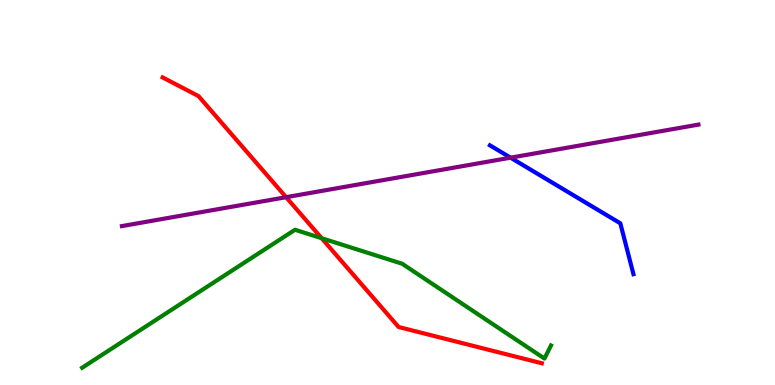[{'lines': ['blue', 'red'], 'intersections': []}, {'lines': ['green', 'red'], 'intersections': [{'x': 4.15, 'y': 3.81}]}, {'lines': ['purple', 'red'], 'intersections': [{'x': 3.69, 'y': 4.88}]}, {'lines': ['blue', 'green'], 'intersections': []}, {'lines': ['blue', 'purple'], 'intersections': [{'x': 6.59, 'y': 5.9}]}, {'lines': ['green', 'purple'], 'intersections': []}]